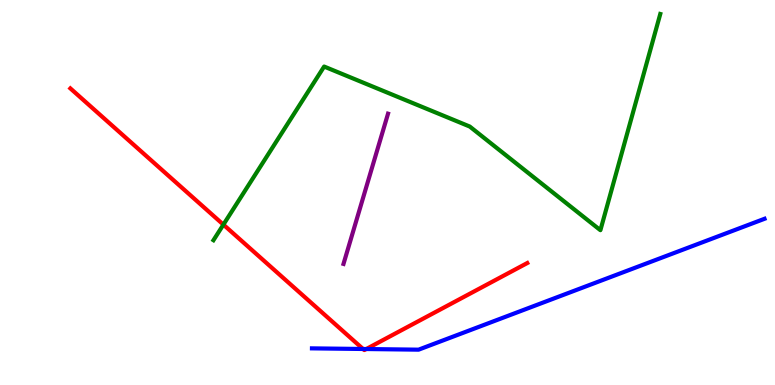[{'lines': ['blue', 'red'], 'intersections': [{'x': 4.68, 'y': 0.935}, {'x': 4.73, 'y': 0.934}]}, {'lines': ['green', 'red'], 'intersections': [{'x': 2.88, 'y': 4.17}]}, {'lines': ['purple', 'red'], 'intersections': []}, {'lines': ['blue', 'green'], 'intersections': []}, {'lines': ['blue', 'purple'], 'intersections': []}, {'lines': ['green', 'purple'], 'intersections': []}]